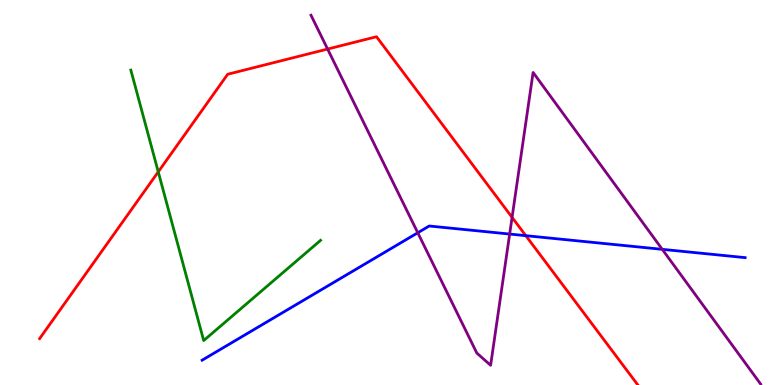[{'lines': ['blue', 'red'], 'intersections': [{'x': 6.78, 'y': 3.88}]}, {'lines': ['green', 'red'], 'intersections': [{'x': 2.04, 'y': 5.54}]}, {'lines': ['purple', 'red'], 'intersections': [{'x': 4.23, 'y': 8.73}, {'x': 6.61, 'y': 4.35}]}, {'lines': ['blue', 'green'], 'intersections': []}, {'lines': ['blue', 'purple'], 'intersections': [{'x': 5.39, 'y': 3.95}, {'x': 6.58, 'y': 3.92}, {'x': 8.55, 'y': 3.52}]}, {'lines': ['green', 'purple'], 'intersections': []}]